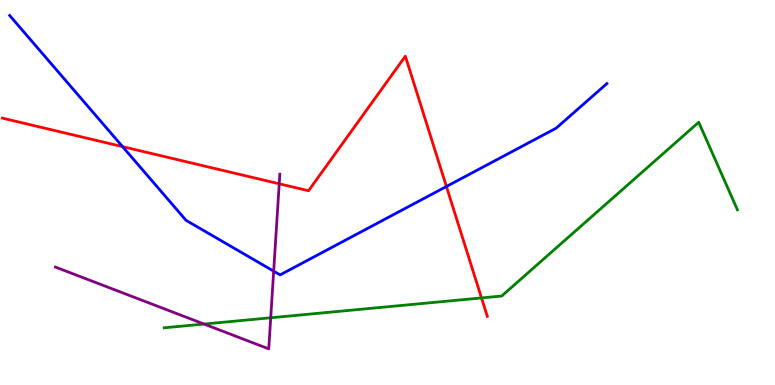[{'lines': ['blue', 'red'], 'intersections': [{'x': 1.58, 'y': 6.19}, {'x': 5.76, 'y': 5.16}]}, {'lines': ['green', 'red'], 'intersections': [{'x': 6.21, 'y': 2.26}]}, {'lines': ['purple', 'red'], 'intersections': [{'x': 3.6, 'y': 5.23}]}, {'lines': ['blue', 'green'], 'intersections': []}, {'lines': ['blue', 'purple'], 'intersections': [{'x': 3.53, 'y': 2.96}]}, {'lines': ['green', 'purple'], 'intersections': [{'x': 2.63, 'y': 1.58}, {'x': 3.49, 'y': 1.75}]}]